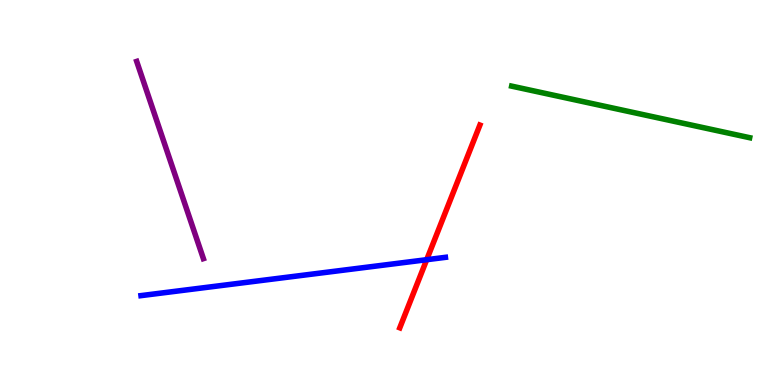[{'lines': ['blue', 'red'], 'intersections': [{'x': 5.51, 'y': 3.25}]}, {'lines': ['green', 'red'], 'intersections': []}, {'lines': ['purple', 'red'], 'intersections': []}, {'lines': ['blue', 'green'], 'intersections': []}, {'lines': ['blue', 'purple'], 'intersections': []}, {'lines': ['green', 'purple'], 'intersections': []}]